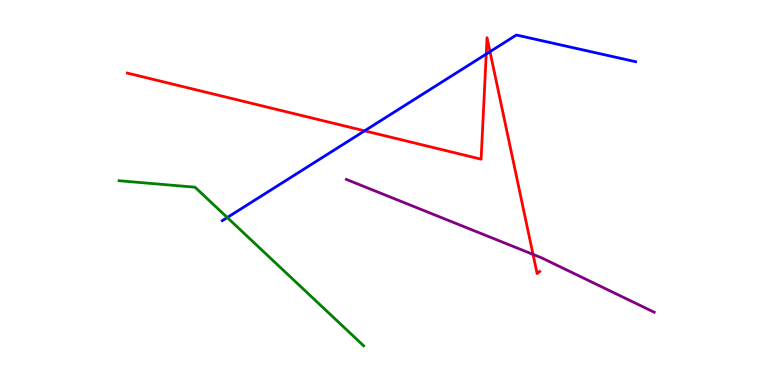[{'lines': ['blue', 'red'], 'intersections': [{'x': 4.7, 'y': 6.6}, {'x': 6.27, 'y': 8.6}, {'x': 6.32, 'y': 8.66}]}, {'lines': ['green', 'red'], 'intersections': []}, {'lines': ['purple', 'red'], 'intersections': [{'x': 6.88, 'y': 3.39}]}, {'lines': ['blue', 'green'], 'intersections': [{'x': 2.93, 'y': 4.35}]}, {'lines': ['blue', 'purple'], 'intersections': []}, {'lines': ['green', 'purple'], 'intersections': []}]